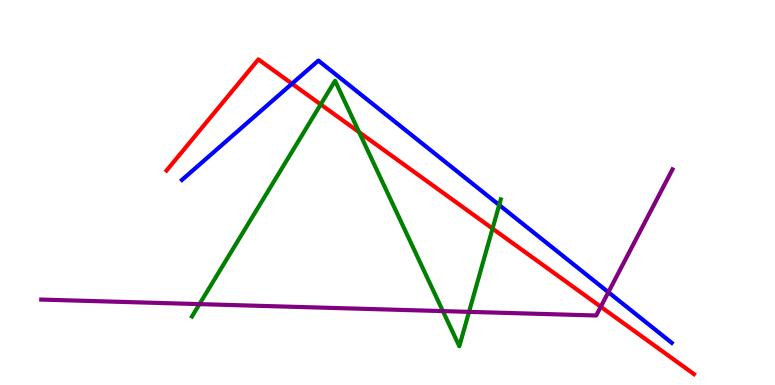[{'lines': ['blue', 'red'], 'intersections': [{'x': 3.77, 'y': 7.83}]}, {'lines': ['green', 'red'], 'intersections': [{'x': 4.14, 'y': 7.29}, {'x': 4.63, 'y': 6.57}, {'x': 6.36, 'y': 4.06}]}, {'lines': ['purple', 'red'], 'intersections': [{'x': 7.75, 'y': 2.03}]}, {'lines': ['blue', 'green'], 'intersections': [{'x': 6.44, 'y': 4.68}]}, {'lines': ['blue', 'purple'], 'intersections': [{'x': 7.85, 'y': 2.41}]}, {'lines': ['green', 'purple'], 'intersections': [{'x': 2.57, 'y': 2.1}, {'x': 5.71, 'y': 1.92}, {'x': 6.05, 'y': 1.9}]}]